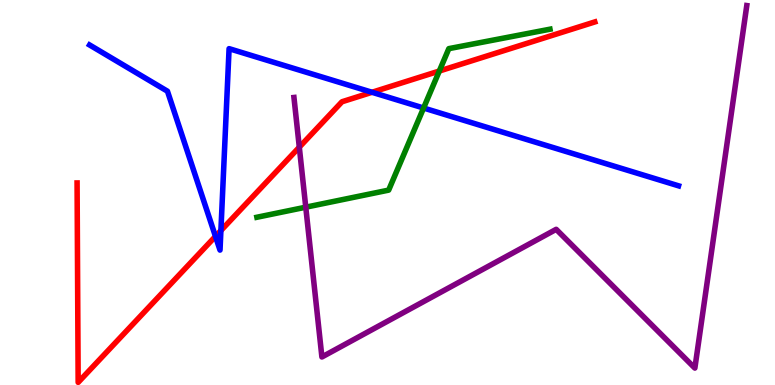[{'lines': ['blue', 'red'], 'intersections': [{'x': 2.78, 'y': 3.86}, {'x': 2.85, 'y': 4.01}, {'x': 4.8, 'y': 7.6}]}, {'lines': ['green', 'red'], 'intersections': [{'x': 5.67, 'y': 8.16}]}, {'lines': ['purple', 'red'], 'intersections': [{'x': 3.86, 'y': 6.18}]}, {'lines': ['blue', 'green'], 'intersections': [{'x': 5.47, 'y': 7.19}]}, {'lines': ['blue', 'purple'], 'intersections': []}, {'lines': ['green', 'purple'], 'intersections': [{'x': 3.95, 'y': 4.62}]}]